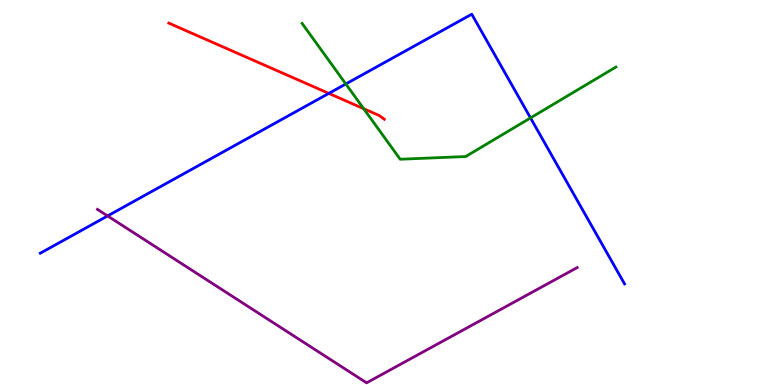[{'lines': ['blue', 'red'], 'intersections': [{'x': 4.24, 'y': 7.57}]}, {'lines': ['green', 'red'], 'intersections': [{'x': 4.69, 'y': 7.18}]}, {'lines': ['purple', 'red'], 'intersections': []}, {'lines': ['blue', 'green'], 'intersections': [{'x': 4.46, 'y': 7.82}, {'x': 6.85, 'y': 6.94}]}, {'lines': ['blue', 'purple'], 'intersections': [{'x': 1.39, 'y': 4.39}]}, {'lines': ['green', 'purple'], 'intersections': []}]